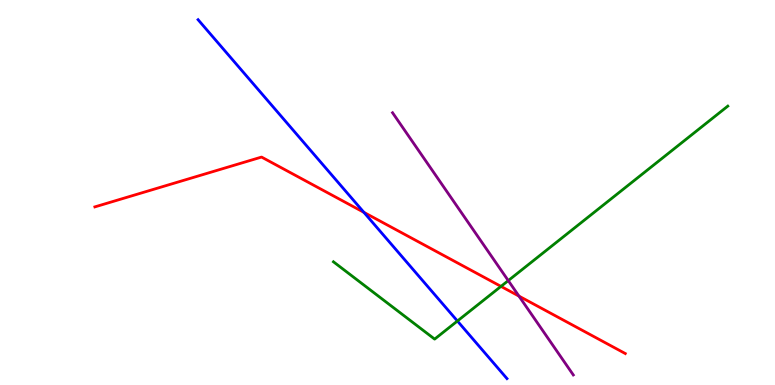[{'lines': ['blue', 'red'], 'intersections': [{'x': 4.7, 'y': 4.48}]}, {'lines': ['green', 'red'], 'intersections': [{'x': 6.46, 'y': 2.56}]}, {'lines': ['purple', 'red'], 'intersections': [{'x': 6.7, 'y': 2.31}]}, {'lines': ['blue', 'green'], 'intersections': [{'x': 5.9, 'y': 1.66}]}, {'lines': ['blue', 'purple'], 'intersections': []}, {'lines': ['green', 'purple'], 'intersections': [{'x': 6.56, 'y': 2.71}]}]